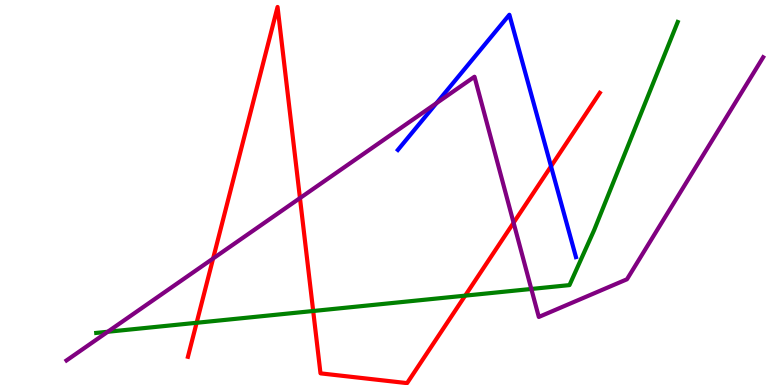[{'lines': ['blue', 'red'], 'intersections': [{'x': 7.11, 'y': 5.68}]}, {'lines': ['green', 'red'], 'intersections': [{'x': 2.54, 'y': 1.62}, {'x': 4.04, 'y': 1.92}, {'x': 6.0, 'y': 2.32}]}, {'lines': ['purple', 'red'], 'intersections': [{'x': 2.75, 'y': 3.29}, {'x': 3.87, 'y': 4.85}, {'x': 6.63, 'y': 4.21}]}, {'lines': ['blue', 'green'], 'intersections': []}, {'lines': ['blue', 'purple'], 'intersections': [{'x': 5.63, 'y': 7.32}]}, {'lines': ['green', 'purple'], 'intersections': [{'x': 1.39, 'y': 1.38}, {'x': 6.86, 'y': 2.49}]}]